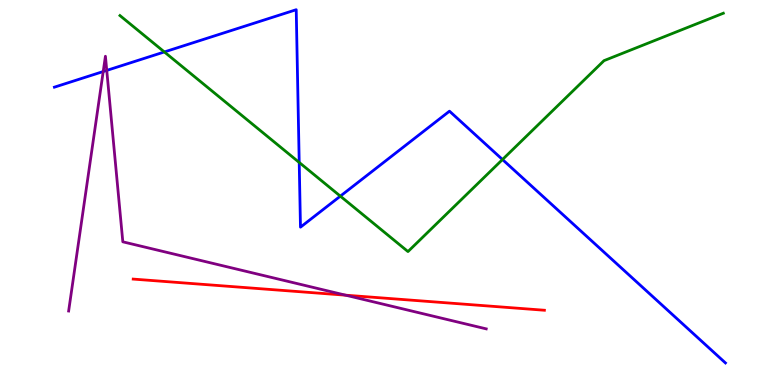[{'lines': ['blue', 'red'], 'intersections': []}, {'lines': ['green', 'red'], 'intersections': []}, {'lines': ['purple', 'red'], 'intersections': [{'x': 4.46, 'y': 2.33}]}, {'lines': ['blue', 'green'], 'intersections': [{'x': 2.12, 'y': 8.65}, {'x': 3.86, 'y': 5.78}, {'x': 4.39, 'y': 4.91}, {'x': 6.48, 'y': 5.86}]}, {'lines': ['blue', 'purple'], 'intersections': [{'x': 1.33, 'y': 8.14}, {'x': 1.38, 'y': 8.17}]}, {'lines': ['green', 'purple'], 'intersections': []}]